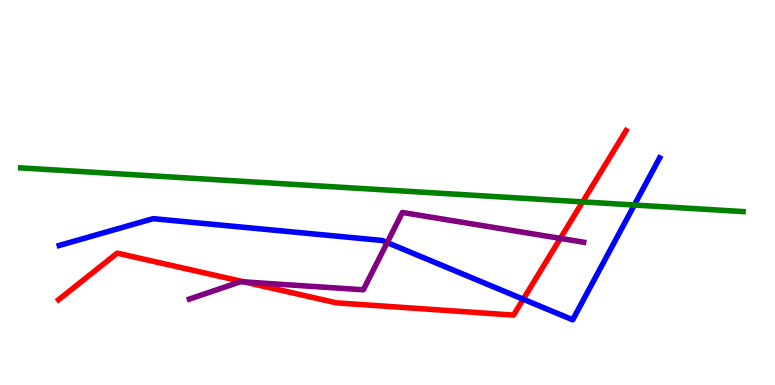[{'lines': ['blue', 'red'], 'intersections': [{'x': 6.75, 'y': 2.23}]}, {'lines': ['green', 'red'], 'intersections': [{'x': 7.52, 'y': 4.76}]}, {'lines': ['purple', 'red'], 'intersections': [{'x': 3.15, 'y': 2.68}, {'x': 7.23, 'y': 3.81}]}, {'lines': ['blue', 'green'], 'intersections': [{'x': 8.19, 'y': 4.68}]}, {'lines': ['blue', 'purple'], 'intersections': [{'x': 5.0, 'y': 3.7}]}, {'lines': ['green', 'purple'], 'intersections': []}]